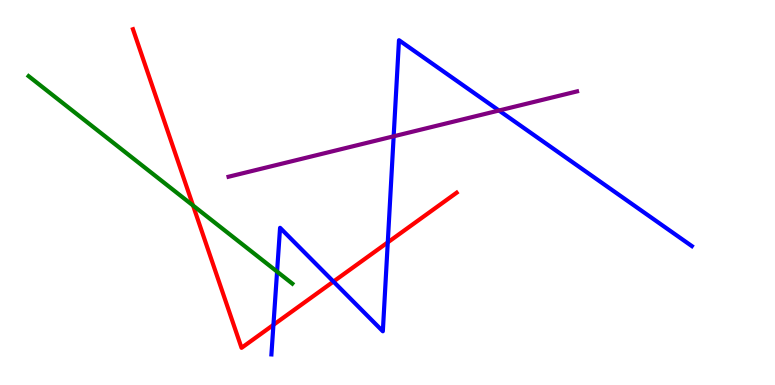[{'lines': ['blue', 'red'], 'intersections': [{'x': 3.53, 'y': 1.56}, {'x': 4.3, 'y': 2.69}, {'x': 5.0, 'y': 3.7}]}, {'lines': ['green', 'red'], 'intersections': [{'x': 2.49, 'y': 4.66}]}, {'lines': ['purple', 'red'], 'intersections': []}, {'lines': ['blue', 'green'], 'intersections': [{'x': 3.58, 'y': 2.95}]}, {'lines': ['blue', 'purple'], 'intersections': [{'x': 5.08, 'y': 6.46}, {'x': 6.44, 'y': 7.13}]}, {'lines': ['green', 'purple'], 'intersections': []}]